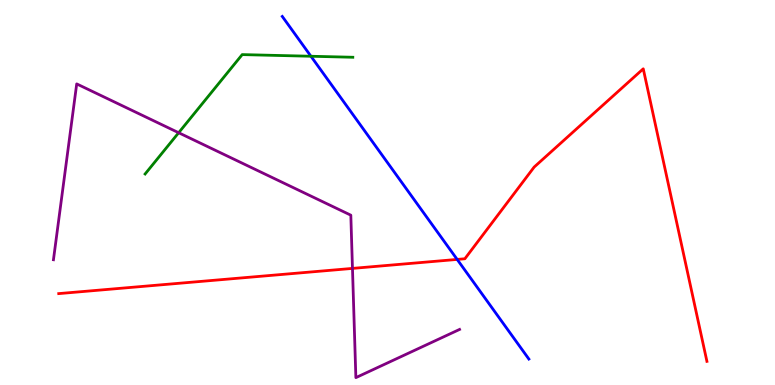[{'lines': ['blue', 'red'], 'intersections': [{'x': 5.9, 'y': 3.26}]}, {'lines': ['green', 'red'], 'intersections': []}, {'lines': ['purple', 'red'], 'intersections': [{'x': 4.55, 'y': 3.03}]}, {'lines': ['blue', 'green'], 'intersections': [{'x': 4.01, 'y': 8.54}]}, {'lines': ['blue', 'purple'], 'intersections': []}, {'lines': ['green', 'purple'], 'intersections': [{'x': 2.31, 'y': 6.55}]}]